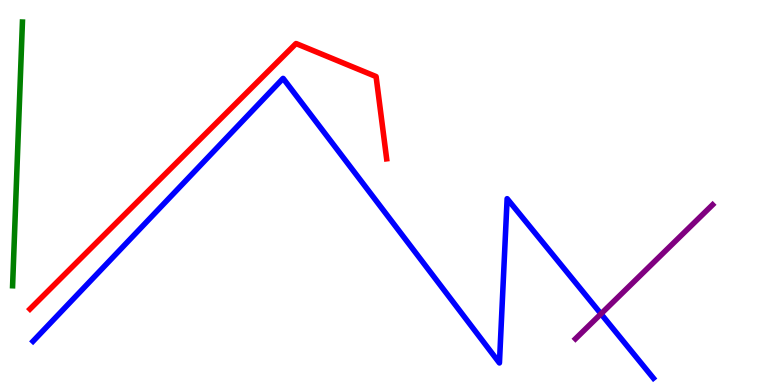[{'lines': ['blue', 'red'], 'intersections': []}, {'lines': ['green', 'red'], 'intersections': []}, {'lines': ['purple', 'red'], 'intersections': []}, {'lines': ['blue', 'green'], 'intersections': []}, {'lines': ['blue', 'purple'], 'intersections': [{'x': 7.75, 'y': 1.85}]}, {'lines': ['green', 'purple'], 'intersections': []}]